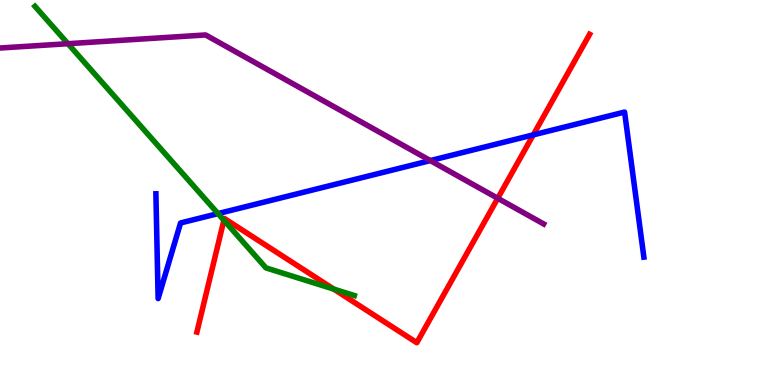[{'lines': ['blue', 'red'], 'intersections': [{'x': 6.88, 'y': 6.5}]}, {'lines': ['green', 'red'], 'intersections': [{'x': 2.89, 'y': 4.28}, {'x': 4.31, 'y': 2.49}]}, {'lines': ['purple', 'red'], 'intersections': [{'x': 6.42, 'y': 4.85}]}, {'lines': ['blue', 'green'], 'intersections': [{'x': 2.81, 'y': 4.45}]}, {'lines': ['blue', 'purple'], 'intersections': [{'x': 5.55, 'y': 5.83}]}, {'lines': ['green', 'purple'], 'intersections': [{'x': 0.877, 'y': 8.86}]}]